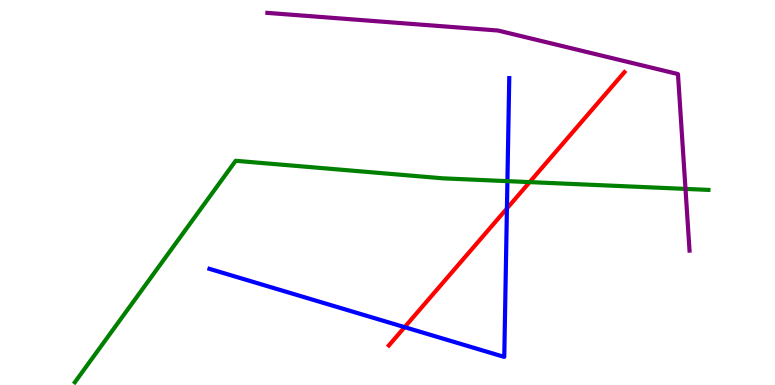[{'lines': ['blue', 'red'], 'intersections': [{'x': 5.22, 'y': 1.5}, {'x': 6.54, 'y': 4.58}]}, {'lines': ['green', 'red'], 'intersections': [{'x': 6.83, 'y': 5.27}]}, {'lines': ['purple', 'red'], 'intersections': []}, {'lines': ['blue', 'green'], 'intersections': [{'x': 6.55, 'y': 5.29}]}, {'lines': ['blue', 'purple'], 'intersections': []}, {'lines': ['green', 'purple'], 'intersections': [{'x': 8.85, 'y': 5.09}]}]